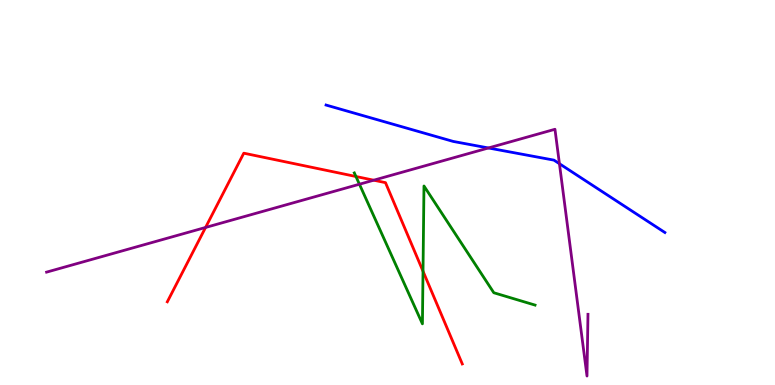[{'lines': ['blue', 'red'], 'intersections': []}, {'lines': ['green', 'red'], 'intersections': [{'x': 4.59, 'y': 5.42}, {'x': 5.46, 'y': 2.96}]}, {'lines': ['purple', 'red'], 'intersections': [{'x': 2.65, 'y': 4.09}, {'x': 4.82, 'y': 5.32}]}, {'lines': ['blue', 'green'], 'intersections': []}, {'lines': ['blue', 'purple'], 'intersections': [{'x': 6.3, 'y': 6.16}, {'x': 7.22, 'y': 5.75}]}, {'lines': ['green', 'purple'], 'intersections': [{'x': 4.64, 'y': 5.21}]}]